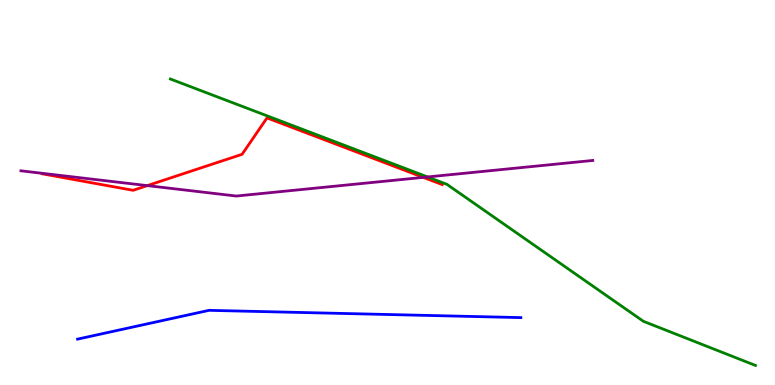[{'lines': ['blue', 'red'], 'intersections': []}, {'lines': ['green', 'red'], 'intersections': []}, {'lines': ['purple', 'red'], 'intersections': [{'x': 1.9, 'y': 5.18}, {'x': 5.46, 'y': 5.39}]}, {'lines': ['blue', 'green'], 'intersections': []}, {'lines': ['blue', 'purple'], 'intersections': []}, {'lines': ['green', 'purple'], 'intersections': [{'x': 5.52, 'y': 5.4}]}]